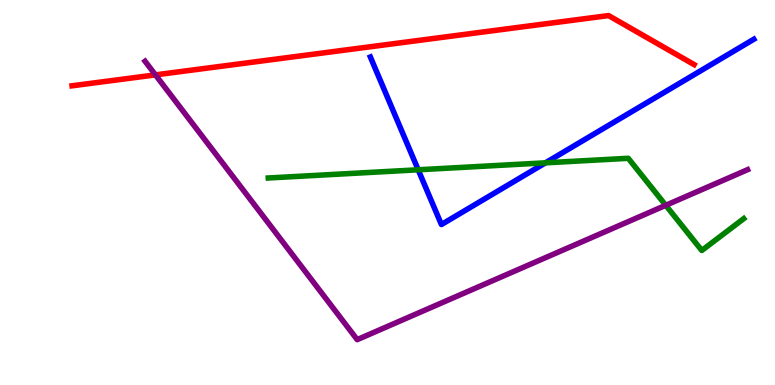[{'lines': ['blue', 'red'], 'intersections': []}, {'lines': ['green', 'red'], 'intersections': []}, {'lines': ['purple', 'red'], 'intersections': [{'x': 2.01, 'y': 8.05}]}, {'lines': ['blue', 'green'], 'intersections': [{'x': 5.4, 'y': 5.59}, {'x': 7.04, 'y': 5.77}]}, {'lines': ['blue', 'purple'], 'intersections': []}, {'lines': ['green', 'purple'], 'intersections': [{'x': 8.59, 'y': 4.67}]}]